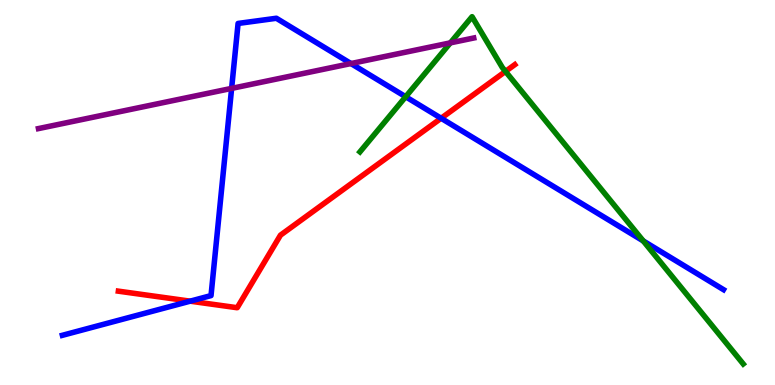[{'lines': ['blue', 'red'], 'intersections': [{'x': 2.45, 'y': 2.18}, {'x': 5.69, 'y': 6.93}]}, {'lines': ['green', 'red'], 'intersections': [{'x': 6.52, 'y': 8.14}]}, {'lines': ['purple', 'red'], 'intersections': []}, {'lines': ['blue', 'green'], 'intersections': [{'x': 5.23, 'y': 7.49}, {'x': 8.3, 'y': 3.74}]}, {'lines': ['blue', 'purple'], 'intersections': [{'x': 2.99, 'y': 7.7}, {'x': 4.53, 'y': 8.35}]}, {'lines': ['green', 'purple'], 'intersections': [{'x': 5.81, 'y': 8.89}]}]